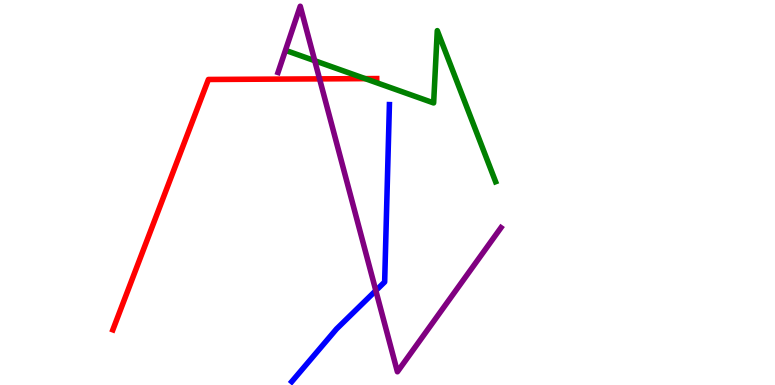[{'lines': ['blue', 'red'], 'intersections': []}, {'lines': ['green', 'red'], 'intersections': [{'x': 4.71, 'y': 7.96}]}, {'lines': ['purple', 'red'], 'intersections': [{'x': 4.12, 'y': 7.95}]}, {'lines': ['blue', 'green'], 'intersections': []}, {'lines': ['blue', 'purple'], 'intersections': [{'x': 4.85, 'y': 2.45}]}, {'lines': ['green', 'purple'], 'intersections': [{'x': 4.06, 'y': 8.42}]}]